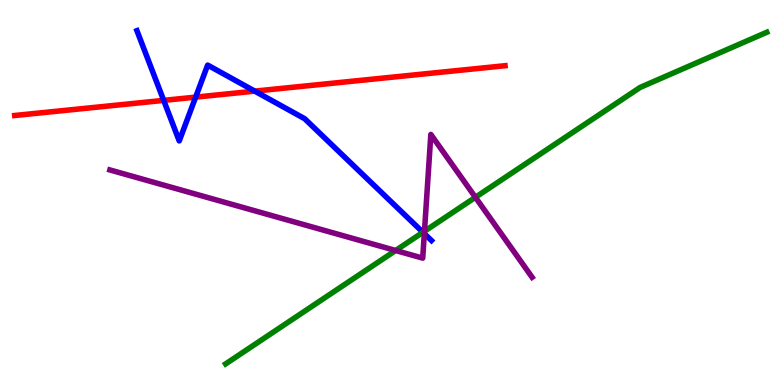[{'lines': ['blue', 'red'], 'intersections': [{'x': 2.11, 'y': 7.39}, {'x': 2.52, 'y': 7.48}, {'x': 3.29, 'y': 7.63}]}, {'lines': ['green', 'red'], 'intersections': []}, {'lines': ['purple', 'red'], 'intersections': []}, {'lines': ['blue', 'green'], 'intersections': [{'x': 5.46, 'y': 3.97}]}, {'lines': ['blue', 'purple'], 'intersections': [{'x': 5.48, 'y': 3.93}]}, {'lines': ['green', 'purple'], 'intersections': [{'x': 5.11, 'y': 3.49}, {'x': 5.48, 'y': 3.99}, {'x': 6.13, 'y': 4.88}]}]